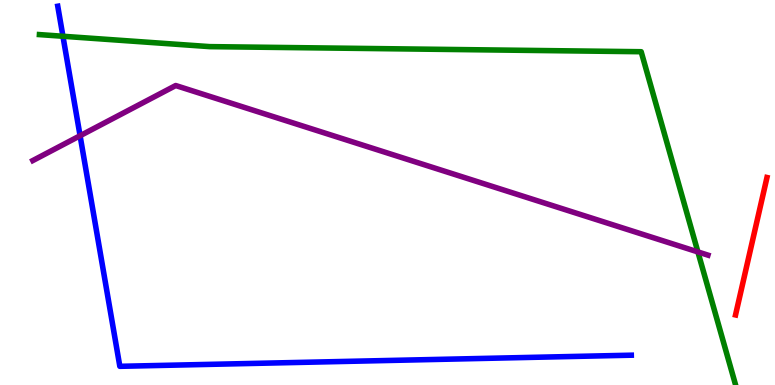[{'lines': ['blue', 'red'], 'intersections': []}, {'lines': ['green', 'red'], 'intersections': []}, {'lines': ['purple', 'red'], 'intersections': []}, {'lines': ['blue', 'green'], 'intersections': [{'x': 0.812, 'y': 9.06}]}, {'lines': ['blue', 'purple'], 'intersections': [{'x': 1.03, 'y': 6.47}]}, {'lines': ['green', 'purple'], 'intersections': [{'x': 9.01, 'y': 3.46}]}]